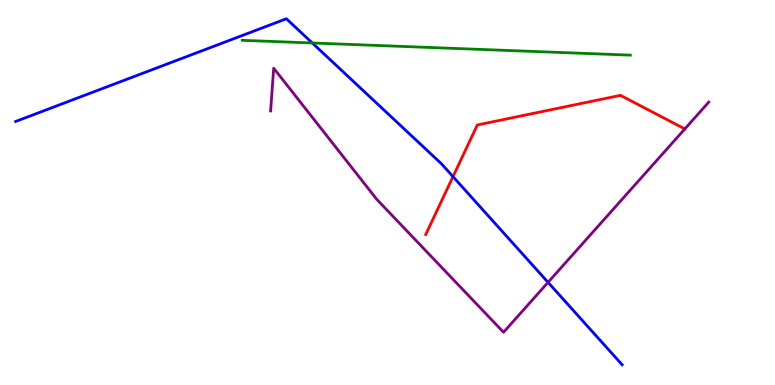[{'lines': ['blue', 'red'], 'intersections': [{'x': 5.85, 'y': 5.41}]}, {'lines': ['green', 'red'], 'intersections': []}, {'lines': ['purple', 'red'], 'intersections': [{'x': 8.84, 'y': 6.65}]}, {'lines': ['blue', 'green'], 'intersections': [{'x': 4.03, 'y': 8.88}]}, {'lines': ['blue', 'purple'], 'intersections': [{'x': 7.07, 'y': 2.67}]}, {'lines': ['green', 'purple'], 'intersections': []}]